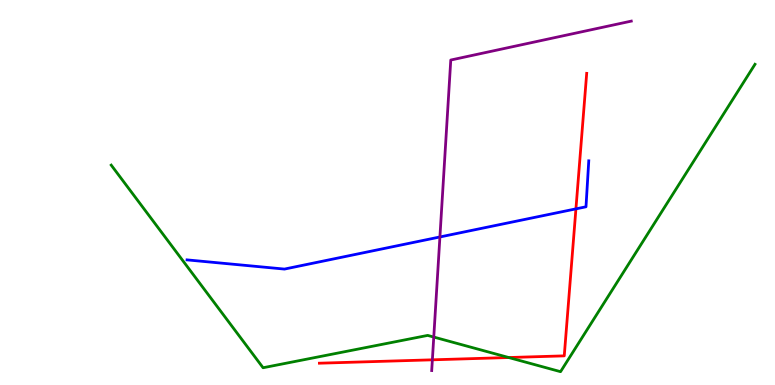[{'lines': ['blue', 'red'], 'intersections': [{'x': 7.43, 'y': 4.57}]}, {'lines': ['green', 'red'], 'intersections': [{'x': 6.56, 'y': 0.713}]}, {'lines': ['purple', 'red'], 'intersections': [{'x': 5.58, 'y': 0.654}]}, {'lines': ['blue', 'green'], 'intersections': []}, {'lines': ['blue', 'purple'], 'intersections': [{'x': 5.68, 'y': 3.85}]}, {'lines': ['green', 'purple'], 'intersections': [{'x': 5.6, 'y': 1.25}]}]